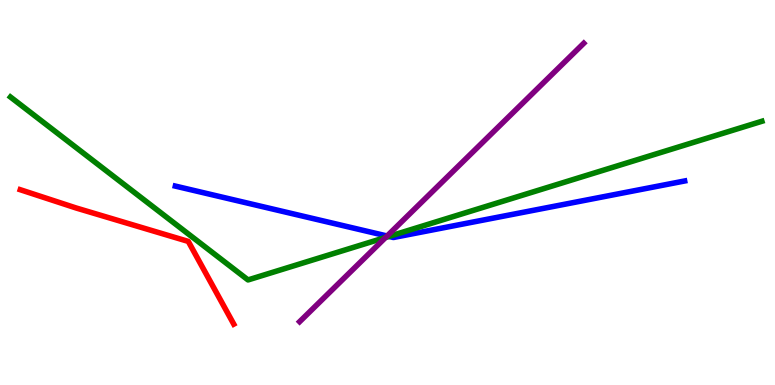[{'lines': ['blue', 'red'], 'intersections': []}, {'lines': ['green', 'red'], 'intersections': []}, {'lines': ['purple', 'red'], 'intersections': []}, {'lines': ['blue', 'green'], 'intersections': [{'x': 5.02, 'y': 3.86}]}, {'lines': ['blue', 'purple'], 'intersections': [{'x': 4.99, 'y': 3.87}]}, {'lines': ['green', 'purple'], 'intersections': [{'x': 4.98, 'y': 3.83}]}]